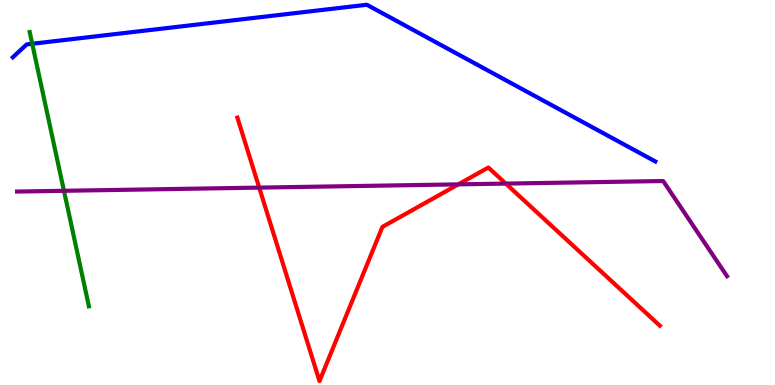[{'lines': ['blue', 'red'], 'intersections': []}, {'lines': ['green', 'red'], 'intersections': []}, {'lines': ['purple', 'red'], 'intersections': [{'x': 3.34, 'y': 5.13}, {'x': 5.91, 'y': 5.21}, {'x': 6.53, 'y': 5.23}]}, {'lines': ['blue', 'green'], 'intersections': [{'x': 0.416, 'y': 8.86}]}, {'lines': ['blue', 'purple'], 'intersections': []}, {'lines': ['green', 'purple'], 'intersections': [{'x': 0.825, 'y': 5.04}]}]